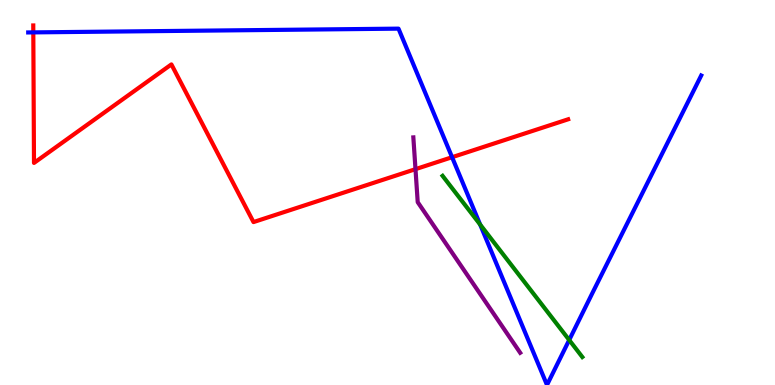[{'lines': ['blue', 'red'], 'intersections': [{'x': 0.43, 'y': 9.16}, {'x': 5.83, 'y': 5.92}]}, {'lines': ['green', 'red'], 'intersections': []}, {'lines': ['purple', 'red'], 'intersections': [{'x': 5.36, 'y': 5.61}]}, {'lines': ['blue', 'green'], 'intersections': [{'x': 6.2, 'y': 4.17}, {'x': 7.34, 'y': 1.17}]}, {'lines': ['blue', 'purple'], 'intersections': []}, {'lines': ['green', 'purple'], 'intersections': []}]